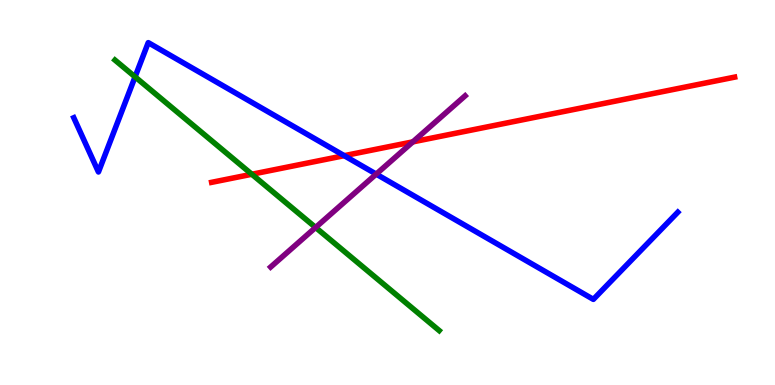[{'lines': ['blue', 'red'], 'intersections': [{'x': 4.44, 'y': 5.96}]}, {'lines': ['green', 'red'], 'intersections': [{'x': 3.25, 'y': 5.47}]}, {'lines': ['purple', 'red'], 'intersections': [{'x': 5.33, 'y': 6.32}]}, {'lines': ['blue', 'green'], 'intersections': [{'x': 1.74, 'y': 8.0}]}, {'lines': ['blue', 'purple'], 'intersections': [{'x': 4.85, 'y': 5.48}]}, {'lines': ['green', 'purple'], 'intersections': [{'x': 4.07, 'y': 4.09}]}]